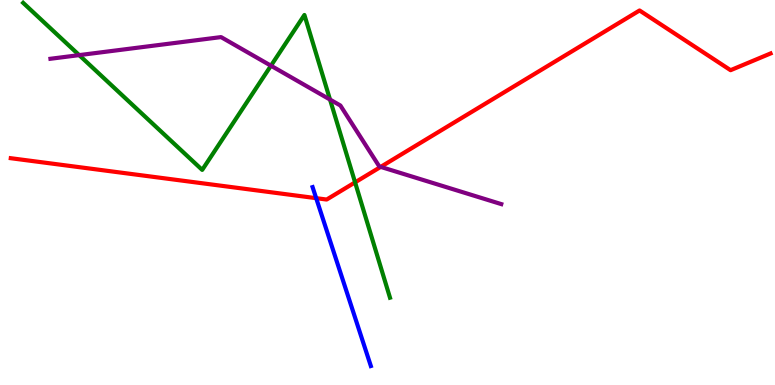[{'lines': ['blue', 'red'], 'intersections': [{'x': 4.08, 'y': 4.85}]}, {'lines': ['green', 'red'], 'intersections': [{'x': 4.58, 'y': 5.26}]}, {'lines': ['purple', 'red'], 'intersections': [{'x': 4.91, 'y': 5.67}]}, {'lines': ['blue', 'green'], 'intersections': []}, {'lines': ['blue', 'purple'], 'intersections': []}, {'lines': ['green', 'purple'], 'intersections': [{'x': 1.02, 'y': 8.57}, {'x': 3.5, 'y': 8.29}, {'x': 4.26, 'y': 7.41}]}]